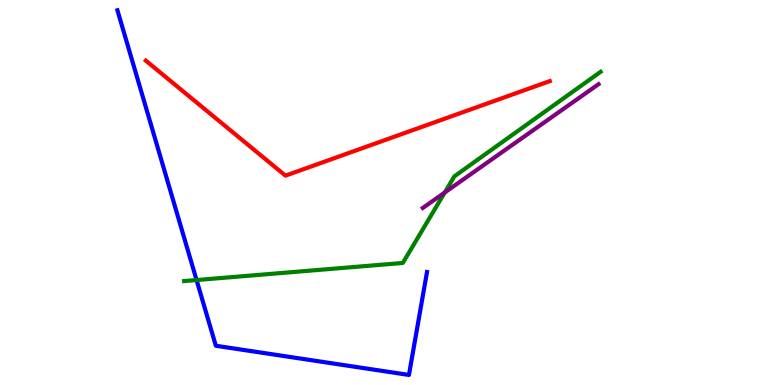[{'lines': ['blue', 'red'], 'intersections': []}, {'lines': ['green', 'red'], 'intersections': []}, {'lines': ['purple', 'red'], 'intersections': []}, {'lines': ['blue', 'green'], 'intersections': [{'x': 2.54, 'y': 2.73}]}, {'lines': ['blue', 'purple'], 'intersections': []}, {'lines': ['green', 'purple'], 'intersections': [{'x': 5.74, 'y': 5.0}]}]